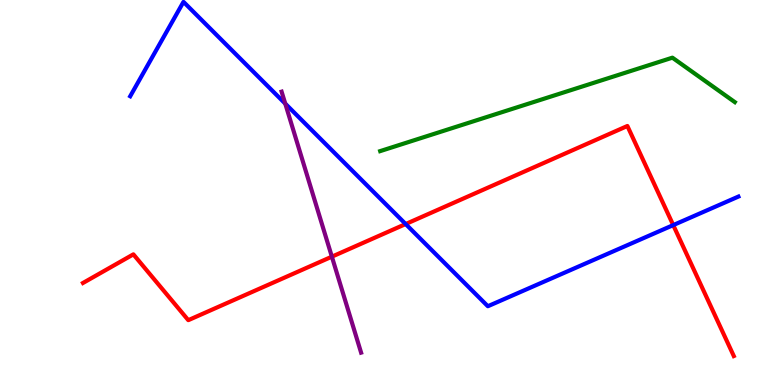[{'lines': ['blue', 'red'], 'intersections': [{'x': 5.23, 'y': 4.18}, {'x': 8.69, 'y': 4.15}]}, {'lines': ['green', 'red'], 'intersections': []}, {'lines': ['purple', 'red'], 'intersections': [{'x': 4.28, 'y': 3.33}]}, {'lines': ['blue', 'green'], 'intersections': []}, {'lines': ['blue', 'purple'], 'intersections': [{'x': 3.68, 'y': 7.31}]}, {'lines': ['green', 'purple'], 'intersections': []}]